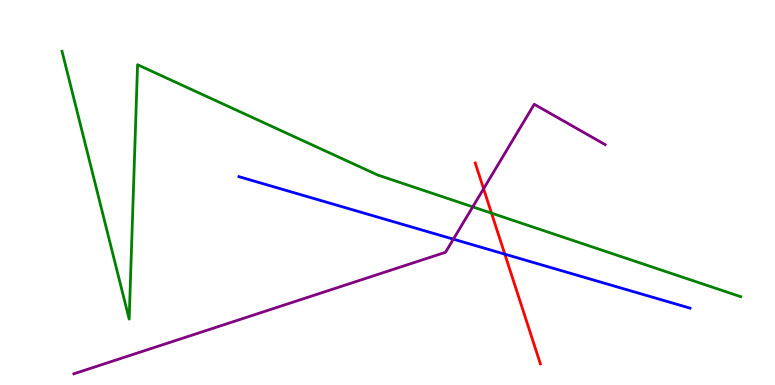[{'lines': ['blue', 'red'], 'intersections': [{'x': 6.51, 'y': 3.4}]}, {'lines': ['green', 'red'], 'intersections': [{'x': 6.34, 'y': 4.46}]}, {'lines': ['purple', 'red'], 'intersections': [{'x': 6.24, 'y': 5.1}]}, {'lines': ['blue', 'green'], 'intersections': []}, {'lines': ['blue', 'purple'], 'intersections': [{'x': 5.85, 'y': 3.79}]}, {'lines': ['green', 'purple'], 'intersections': [{'x': 6.1, 'y': 4.63}]}]